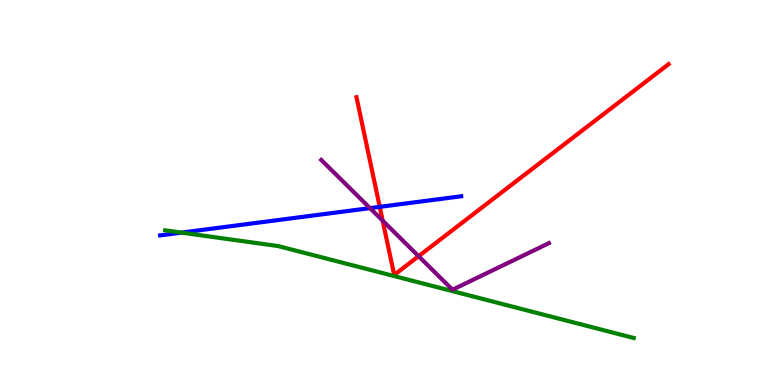[{'lines': ['blue', 'red'], 'intersections': [{'x': 4.9, 'y': 4.63}]}, {'lines': ['green', 'red'], 'intersections': []}, {'lines': ['purple', 'red'], 'intersections': [{'x': 4.94, 'y': 4.27}, {'x': 5.4, 'y': 3.35}]}, {'lines': ['blue', 'green'], 'intersections': [{'x': 2.34, 'y': 3.96}]}, {'lines': ['blue', 'purple'], 'intersections': [{'x': 4.77, 'y': 4.59}]}, {'lines': ['green', 'purple'], 'intersections': []}]